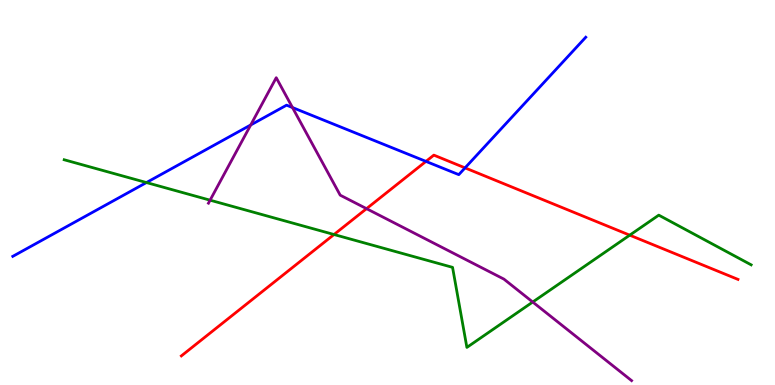[{'lines': ['blue', 'red'], 'intersections': [{'x': 5.5, 'y': 5.81}, {'x': 6.0, 'y': 5.64}]}, {'lines': ['green', 'red'], 'intersections': [{'x': 4.31, 'y': 3.91}, {'x': 8.13, 'y': 3.89}]}, {'lines': ['purple', 'red'], 'intersections': [{'x': 4.73, 'y': 4.58}]}, {'lines': ['blue', 'green'], 'intersections': [{'x': 1.89, 'y': 5.26}]}, {'lines': ['blue', 'purple'], 'intersections': [{'x': 3.24, 'y': 6.75}, {'x': 3.77, 'y': 7.21}]}, {'lines': ['green', 'purple'], 'intersections': [{'x': 2.71, 'y': 4.8}, {'x': 6.87, 'y': 2.16}]}]